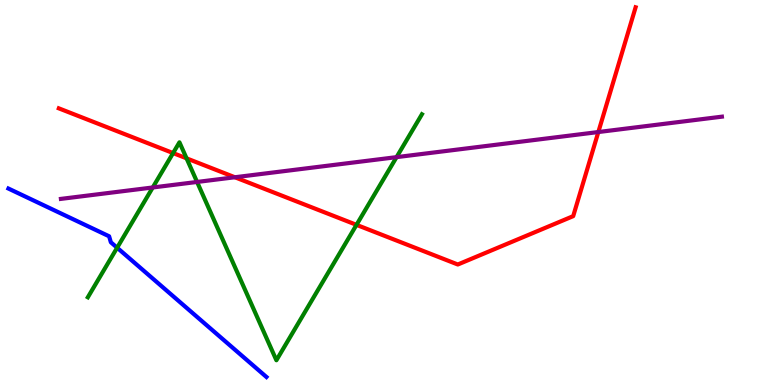[{'lines': ['blue', 'red'], 'intersections': []}, {'lines': ['green', 'red'], 'intersections': [{'x': 2.23, 'y': 6.02}, {'x': 2.41, 'y': 5.89}, {'x': 4.6, 'y': 4.16}]}, {'lines': ['purple', 'red'], 'intersections': [{'x': 3.03, 'y': 5.4}, {'x': 7.72, 'y': 6.57}]}, {'lines': ['blue', 'green'], 'intersections': [{'x': 1.51, 'y': 3.57}]}, {'lines': ['blue', 'purple'], 'intersections': []}, {'lines': ['green', 'purple'], 'intersections': [{'x': 1.97, 'y': 5.13}, {'x': 2.54, 'y': 5.27}, {'x': 5.12, 'y': 5.92}]}]